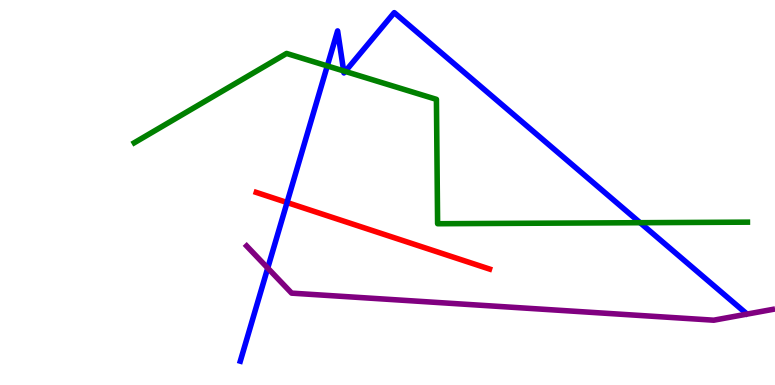[{'lines': ['blue', 'red'], 'intersections': [{'x': 3.7, 'y': 4.74}]}, {'lines': ['green', 'red'], 'intersections': []}, {'lines': ['purple', 'red'], 'intersections': []}, {'lines': ['blue', 'green'], 'intersections': [{'x': 4.22, 'y': 8.29}, {'x': 4.43, 'y': 8.16}, {'x': 4.45, 'y': 8.14}, {'x': 8.26, 'y': 4.22}]}, {'lines': ['blue', 'purple'], 'intersections': [{'x': 3.45, 'y': 3.04}]}, {'lines': ['green', 'purple'], 'intersections': []}]